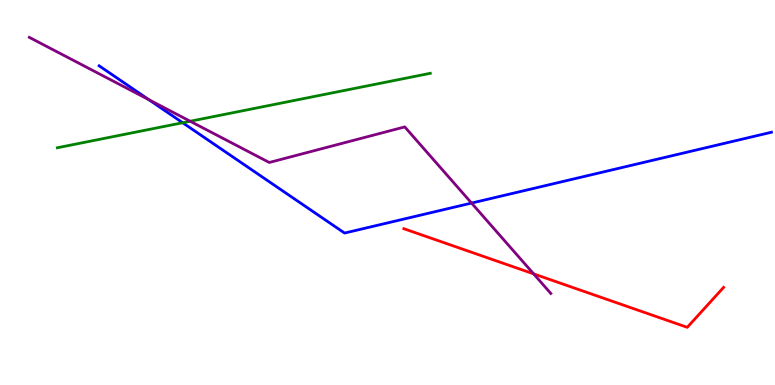[{'lines': ['blue', 'red'], 'intersections': []}, {'lines': ['green', 'red'], 'intersections': []}, {'lines': ['purple', 'red'], 'intersections': [{'x': 6.89, 'y': 2.89}]}, {'lines': ['blue', 'green'], 'intersections': [{'x': 2.36, 'y': 6.81}]}, {'lines': ['blue', 'purple'], 'intersections': [{'x': 1.92, 'y': 7.41}, {'x': 6.08, 'y': 4.73}]}, {'lines': ['green', 'purple'], 'intersections': [{'x': 2.45, 'y': 6.85}]}]